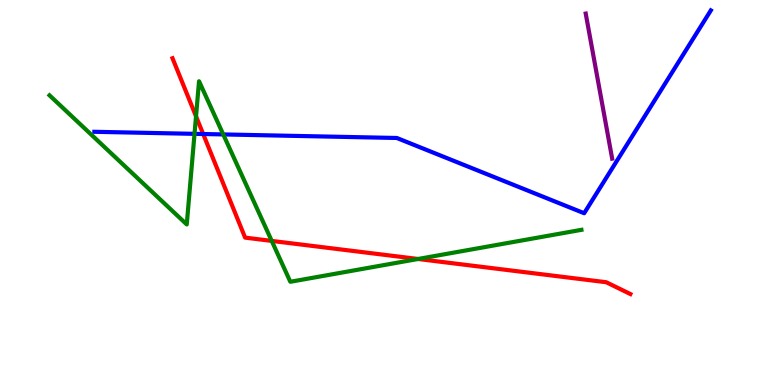[{'lines': ['blue', 'red'], 'intersections': [{'x': 2.62, 'y': 6.52}]}, {'lines': ['green', 'red'], 'intersections': [{'x': 2.53, 'y': 6.98}, {'x': 3.51, 'y': 3.74}, {'x': 5.39, 'y': 3.27}]}, {'lines': ['purple', 'red'], 'intersections': []}, {'lines': ['blue', 'green'], 'intersections': [{'x': 2.51, 'y': 6.52}, {'x': 2.88, 'y': 6.51}]}, {'lines': ['blue', 'purple'], 'intersections': []}, {'lines': ['green', 'purple'], 'intersections': []}]